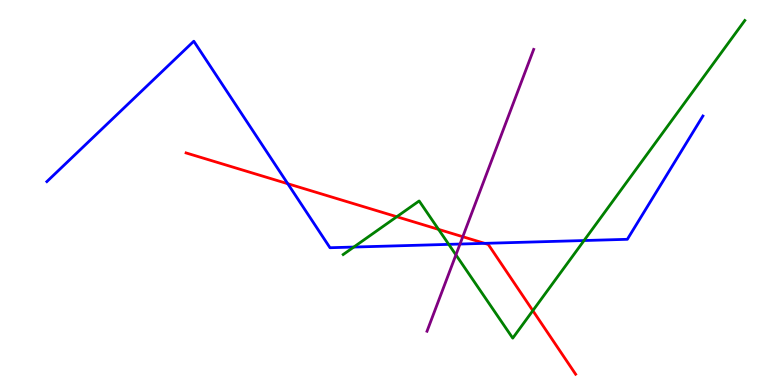[{'lines': ['blue', 'red'], 'intersections': [{'x': 3.71, 'y': 5.23}, {'x': 6.25, 'y': 3.68}]}, {'lines': ['green', 'red'], 'intersections': [{'x': 5.12, 'y': 4.37}, {'x': 5.66, 'y': 4.04}, {'x': 6.88, 'y': 1.93}]}, {'lines': ['purple', 'red'], 'intersections': [{'x': 5.97, 'y': 3.85}]}, {'lines': ['blue', 'green'], 'intersections': [{'x': 4.57, 'y': 3.58}, {'x': 5.79, 'y': 3.65}, {'x': 7.54, 'y': 3.75}]}, {'lines': ['blue', 'purple'], 'intersections': [{'x': 5.94, 'y': 3.66}]}, {'lines': ['green', 'purple'], 'intersections': [{'x': 5.88, 'y': 3.38}]}]